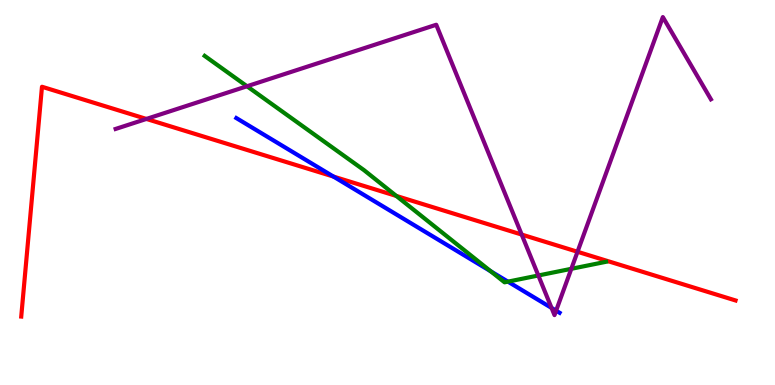[{'lines': ['blue', 'red'], 'intersections': [{'x': 4.3, 'y': 5.41}]}, {'lines': ['green', 'red'], 'intersections': [{'x': 5.11, 'y': 4.91}]}, {'lines': ['purple', 'red'], 'intersections': [{'x': 1.89, 'y': 6.91}, {'x': 6.73, 'y': 3.91}, {'x': 7.45, 'y': 3.46}]}, {'lines': ['blue', 'green'], 'intersections': [{'x': 6.33, 'y': 2.95}, {'x': 6.55, 'y': 2.68}]}, {'lines': ['blue', 'purple'], 'intersections': [{'x': 7.12, 'y': 2.0}, {'x': 7.18, 'y': 1.93}]}, {'lines': ['green', 'purple'], 'intersections': [{'x': 3.19, 'y': 7.76}, {'x': 6.95, 'y': 2.84}, {'x': 7.37, 'y': 3.02}]}]